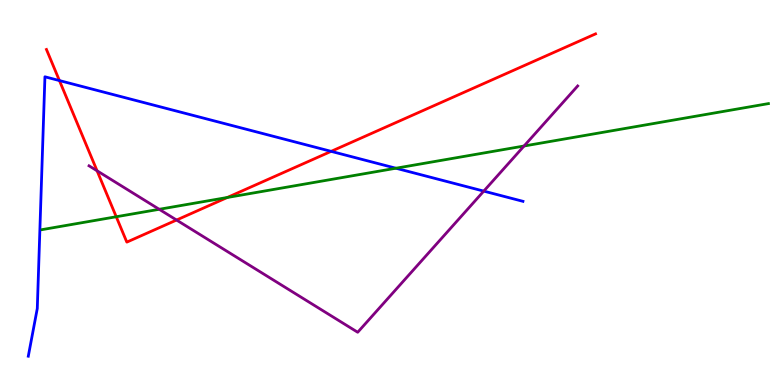[{'lines': ['blue', 'red'], 'intersections': [{'x': 0.767, 'y': 7.91}, {'x': 4.27, 'y': 6.07}]}, {'lines': ['green', 'red'], 'intersections': [{'x': 1.5, 'y': 4.37}, {'x': 2.93, 'y': 4.87}]}, {'lines': ['purple', 'red'], 'intersections': [{'x': 1.25, 'y': 5.56}, {'x': 2.28, 'y': 4.28}]}, {'lines': ['blue', 'green'], 'intersections': [{'x': 5.11, 'y': 5.63}]}, {'lines': ['blue', 'purple'], 'intersections': [{'x': 6.24, 'y': 5.04}]}, {'lines': ['green', 'purple'], 'intersections': [{'x': 2.05, 'y': 4.56}, {'x': 6.76, 'y': 6.21}]}]